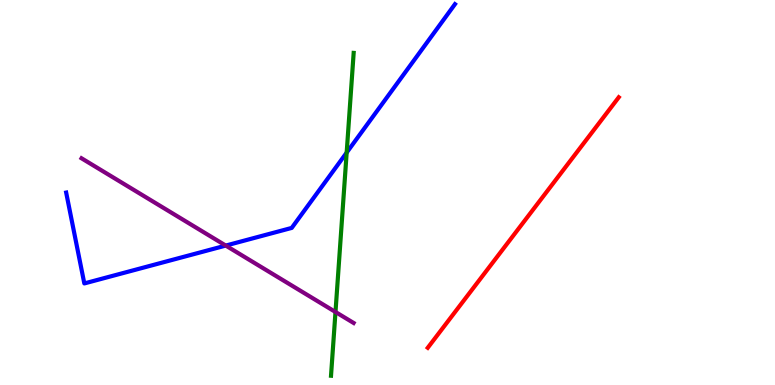[{'lines': ['blue', 'red'], 'intersections': []}, {'lines': ['green', 'red'], 'intersections': []}, {'lines': ['purple', 'red'], 'intersections': []}, {'lines': ['blue', 'green'], 'intersections': [{'x': 4.47, 'y': 6.04}]}, {'lines': ['blue', 'purple'], 'intersections': [{'x': 2.91, 'y': 3.62}]}, {'lines': ['green', 'purple'], 'intersections': [{'x': 4.33, 'y': 1.9}]}]